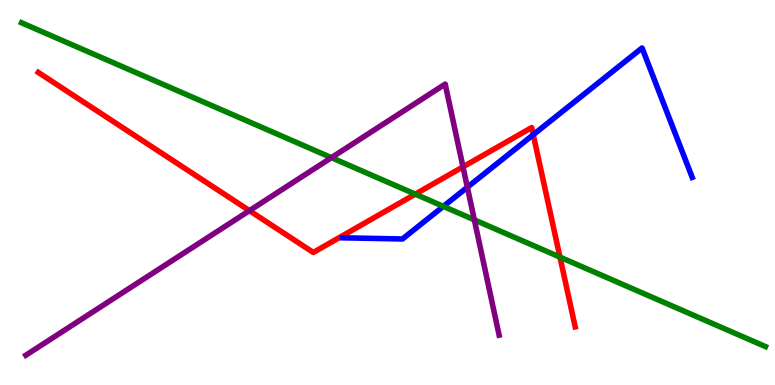[{'lines': ['blue', 'red'], 'intersections': [{'x': 6.88, 'y': 6.5}]}, {'lines': ['green', 'red'], 'intersections': [{'x': 5.36, 'y': 4.96}, {'x': 7.23, 'y': 3.32}]}, {'lines': ['purple', 'red'], 'intersections': [{'x': 3.22, 'y': 4.53}, {'x': 5.97, 'y': 5.67}]}, {'lines': ['blue', 'green'], 'intersections': [{'x': 5.72, 'y': 4.64}]}, {'lines': ['blue', 'purple'], 'intersections': [{'x': 6.03, 'y': 5.14}]}, {'lines': ['green', 'purple'], 'intersections': [{'x': 4.28, 'y': 5.91}, {'x': 6.12, 'y': 4.29}]}]